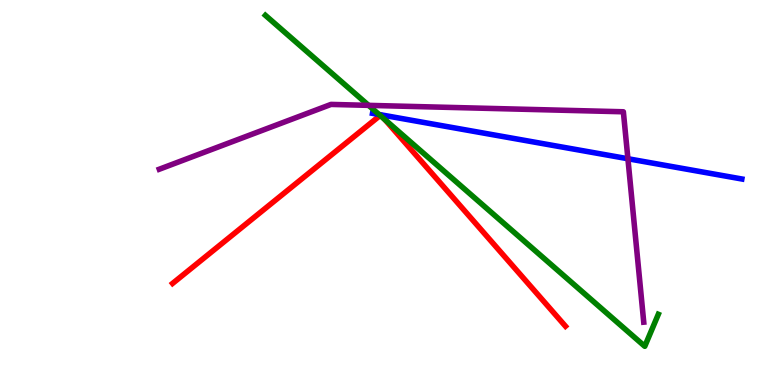[{'lines': ['blue', 'red'], 'intersections': []}, {'lines': ['green', 'red'], 'intersections': [{'x': 4.91, 'y': 7.0}, {'x': 4.97, 'y': 6.89}]}, {'lines': ['purple', 'red'], 'intersections': []}, {'lines': ['blue', 'green'], 'intersections': [{'x': 4.89, 'y': 7.03}]}, {'lines': ['blue', 'purple'], 'intersections': [{'x': 8.1, 'y': 5.88}]}, {'lines': ['green', 'purple'], 'intersections': [{'x': 4.76, 'y': 7.26}]}]